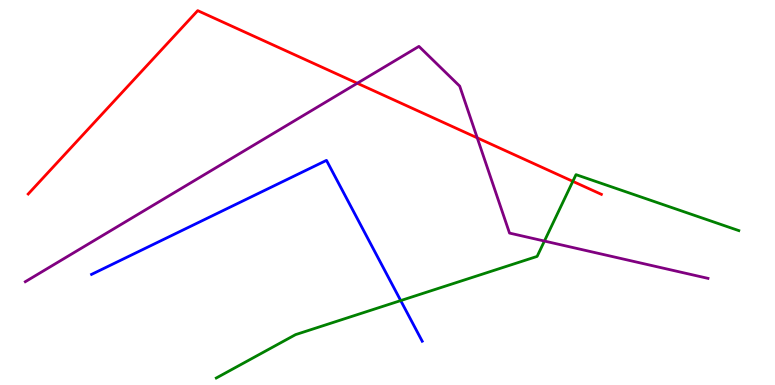[{'lines': ['blue', 'red'], 'intersections': []}, {'lines': ['green', 'red'], 'intersections': [{'x': 7.39, 'y': 5.29}]}, {'lines': ['purple', 'red'], 'intersections': [{'x': 4.61, 'y': 7.84}, {'x': 6.16, 'y': 6.42}]}, {'lines': ['blue', 'green'], 'intersections': [{'x': 5.17, 'y': 2.19}]}, {'lines': ['blue', 'purple'], 'intersections': []}, {'lines': ['green', 'purple'], 'intersections': [{'x': 7.02, 'y': 3.74}]}]